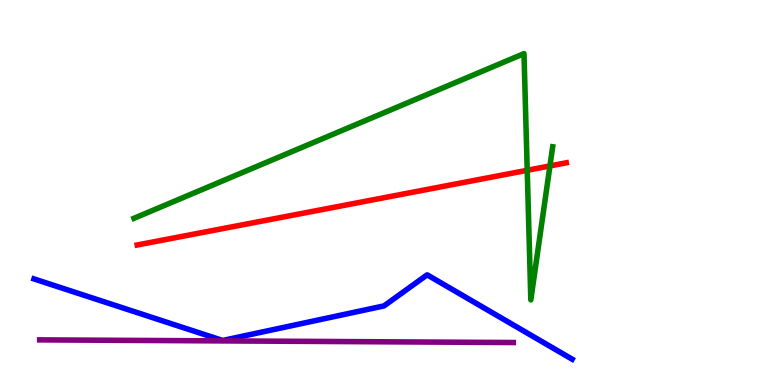[{'lines': ['blue', 'red'], 'intersections': []}, {'lines': ['green', 'red'], 'intersections': [{'x': 6.8, 'y': 5.58}, {'x': 7.1, 'y': 5.69}]}, {'lines': ['purple', 'red'], 'intersections': []}, {'lines': ['blue', 'green'], 'intersections': []}, {'lines': ['blue', 'purple'], 'intersections': []}, {'lines': ['green', 'purple'], 'intersections': []}]